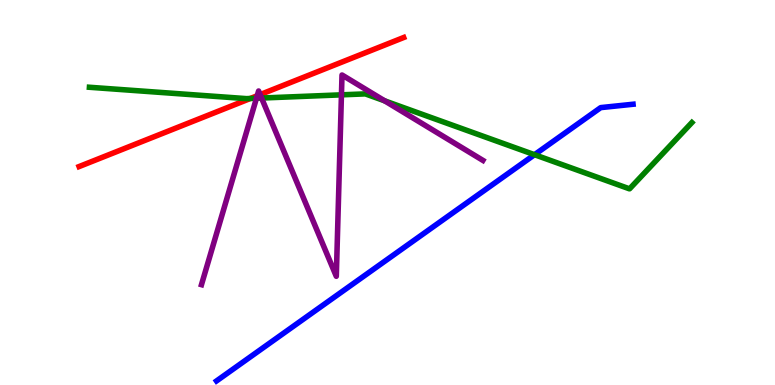[{'lines': ['blue', 'red'], 'intersections': []}, {'lines': ['green', 'red'], 'intersections': [{'x': 3.23, 'y': 7.44}]}, {'lines': ['purple', 'red'], 'intersections': [{'x': 3.32, 'y': 7.51}, {'x': 3.36, 'y': 7.54}]}, {'lines': ['blue', 'green'], 'intersections': [{'x': 6.9, 'y': 5.98}]}, {'lines': ['blue', 'purple'], 'intersections': []}, {'lines': ['green', 'purple'], 'intersections': [{'x': 3.31, 'y': 7.45}, {'x': 3.38, 'y': 7.45}, {'x': 4.41, 'y': 7.54}, {'x': 4.96, 'y': 7.38}]}]